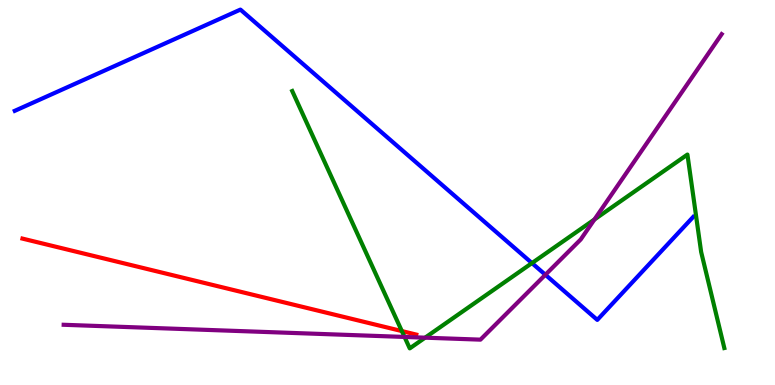[{'lines': ['blue', 'red'], 'intersections': []}, {'lines': ['green', 'red'], 'intersections': [{'x': 5.19, 'y': 1.4}]}, {'lines': ['purple', 'red'], 'intersections': []}, {'lines': ['blue', 'green'], 'intersections': [{'x': 6.86, 'y': 3.17}]}, {'lines': ['blue', 'purple'], 'intersections': [{'x': 7.04, 'y': 2.86}]}, {'lines': ['green', 'purple'], 'intersections': [{'x': 5.22, 'y': 1.25}, {'x': 5.49, 'y': 1.23}, {'x': 7.67, 'y': 4.3}]}]